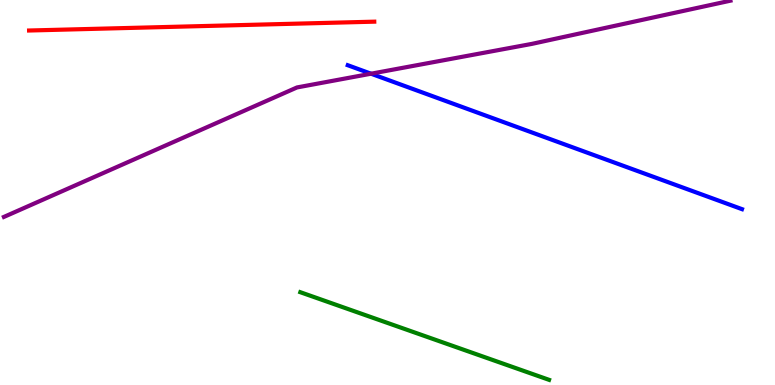[{'lines': ['blue', 'red'], 'intersections': []}, {'lines': ['green', 'red'], 'intersections': []}, {'lines': ['purple', 'red'], 'intersections': []}, {'lines': ['blue', 'green'], 'intersections': []}, {'lines': ['blue', 'purple'], 'intersections': [{'x': 4.79, 'y': 8.09}]}, {'lines': ['green', 'purple'], 'intersections': []}]